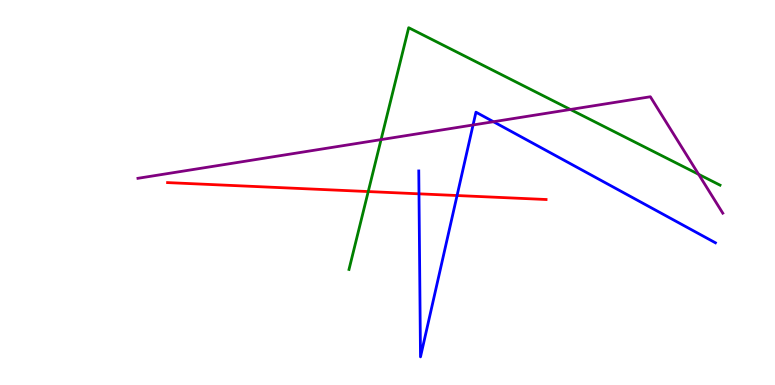[{'lines': ['blue', 'red'], 'intersections': [{'x': 5.41, 'y': 4.97}, {'x': 5.9, 'y': 4.92}]}, {'lines': ['green', 'red'], 'intersections': [{'x': 4.75, 'y': 5.02}]}, {'lines': ['purple', 'red'], 'intersections': []}, {'lines': ['blue', 'green'], 'intersections': []}, {'lines': ['blue', 'purple'], 'intersections': [{'x': 6.1, 'y': 6.75}, {'x': 6.37, 'y': 6.84}]}, {'lines': ['green', 'purple'], 'intersections': [{'x': 4.92, 'y': 6.37}, {'x': 7.36, 'y': 7.16}, {'x': 9.01, 'y': 5.47}]}]